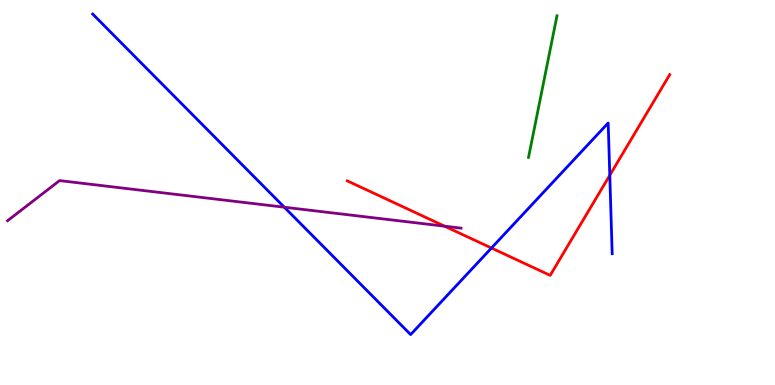[{'lines': ['blue', 'red'], 'intersections': [{'x': 6.34, 'y': 3.56}, {'x': 7.87, 'y': 5.45}]}, {'lines': ['green', 'red'], 'intersections': []}, {'lines': ['purple', 'red'], 'intersections': [{'x': 5.74, 'y': 4.12}]}, {'lines': ['blue', 'green'], 'intersections': []}, {'lines': ['blue', 'purple'], 'intersections': [{'x': 3.67, 'y': 4.62}]}, {'lines': ['green', 'purple'], 'intersections': []}]